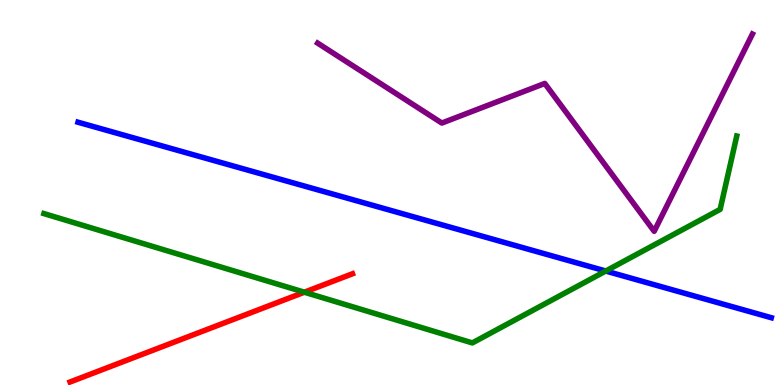[{'lines': ['blue', 'red'], 'intersections': []}, {'lines': ['green', 'red'], 'intersections': [{'x': 3.93, 'y': 2.41}]}, {'lines': ['purple', 'red'], 'intersections': []}, {'lines': ['blue', 'green'], 'intersections': [{'x': 7.82, 'y': 2.96}]}, {'lines': ['blue', 'purple'], 'intersections': []}, {'lines': ['green', 'purple'], 'intersections': []}]